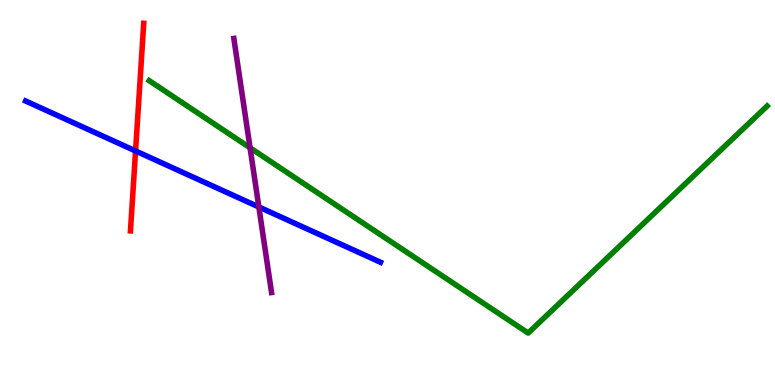[{'lines': ['blue', 'red'], 'intersections': [{'x': 1.75, 'y': 6.08}]}, {'lines': ['green', 'red'], 'intersections': []}, {'lines': ['purple', 'red'], 'intersections': []}, {'lines': ['blue', 'green'], 'intersections': []}, {'lines': ['blue', 'purple'], 'intersections': [{'x': 3.34, 'y': 4.62}]}, {'lines': ['green', 'purple'], 'intersections': [{'x': 3.23, 'y': 6.16}]}]